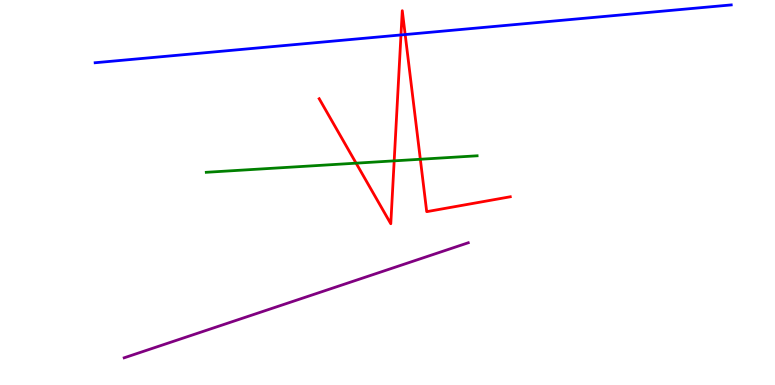[{'lines': ['blue', 'red'], 'intersections': [{'x': 5.17, 'y': 9.09}, {'x': 5.23, 'y': 9.1}]}, {'lines': ['green', 'red'], 'intersections': [{'x': 4.59, 'y': 5.76}, {'x': 5.09, 'y': 5.82}, {'x': 5.42, 'y': 5.86}]}, {'lines': ['purple', 'red'], 'intersections': []}, {'lines': ['blue', 'green'], 'intersections': []}, {'lines': ['blue', 'purple'], 'intersections': []}, {'lines': ['green', 'purple'], 'intersections': []}]